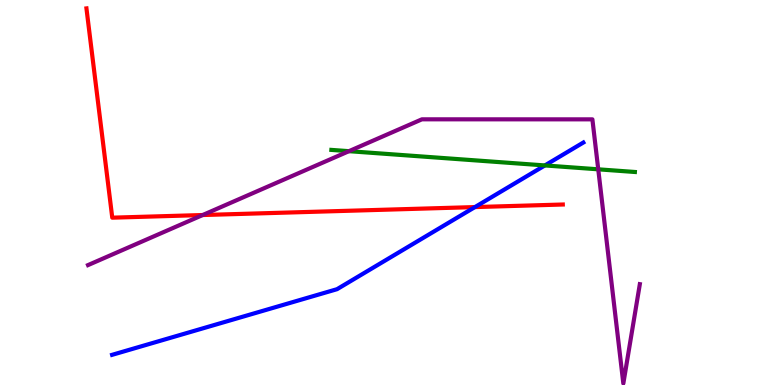[{'lines': ['blue', 'red'], 'intersections': [{'x': 6.13, 'y': 4.62}]}, {'lines': ['green', 'red'], 'intersections': []}, {'lines': ['purple', 'red'], 'intersections': [{'x': 2.62, 'y': 4.41}]}, {'lines': ['blue', 'green'], 'intersections': [{'x': 7.03, 'y': 5.7}]}, {'lines': ['blue', 'purple'], 'intersections': []}, {'lines': ['green', 'purple'], 'intersections': [{'x': 4.5, 'y': 6.07}, {'x': 7.72, 'y': 5.6}]}]